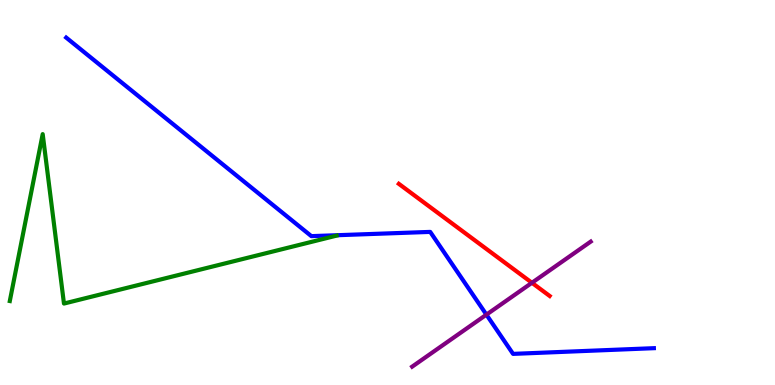[{'lines': ['blue', 'red'], 'intersections': []}, {'lines': ['green', 'red'], 'intersections': []}, {'lines': ['purple', 'red'], 'intersections': [{'x': 6.86, 'y': 2.65}]}, {'lines': ['blue', 'green'], 'intersections': []}, {'lines': ['blue', 'purple'], 'intersections': [{'x': 6.28, 'y': 1.83}]}, {'lines': ['green', 'purple'], 'intersections': []}]